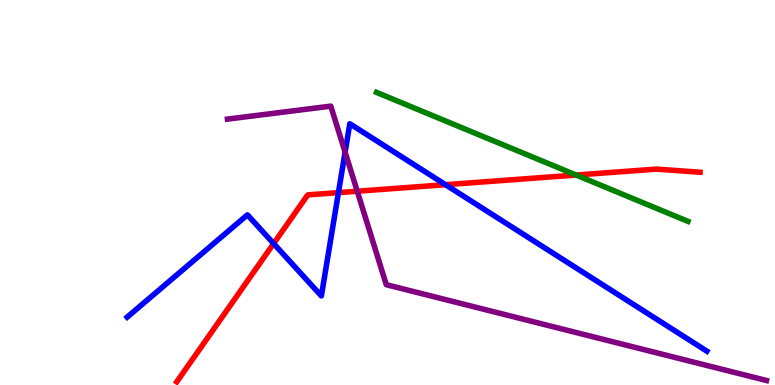[{'lines': ['blue', 'red'], 'intersections': [{'x': 3.53, 'y': 3.67}, {'x': 4.37, 'y': 5.0}, {'x': 5.75, 'y': 5.2}]}, {'lines': ['green', 'red'], 'intersections': [{'x': 7.43, 'y': 5.45}]}, {'lines': ['purple', 'red'], 'intersections': [{'x': 4.61, 'y': 5.03}]}, {'lines': ['blue', 'green'], 'intersections': []}, {'lines': ['blue', 'purple'], 'intersections': [{'x': 4.45, 'y': 6.05}]}, {'lines': ['green', 'purple'], 'intersections': []}]